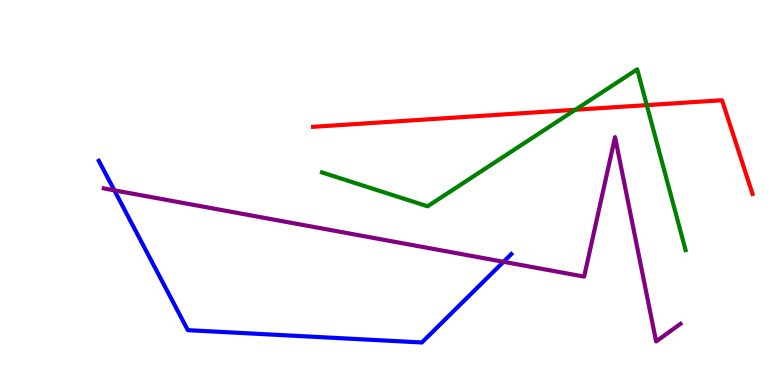[{'lines': ['blue', 'red'], 'intersections': []}, {'lines': ['green', 'red'], 'intersections': [{'x': 7.42, 'y': 7.15}, {'x': 8.35, 'y': 7.27}]}, {'lines': ['purple', 'red'], 'intersections': []}, {'lines': ['blue', 'green'], 'intersections': []}, {'lines': ['blue', 'purple'], 'intersections': [{'x': 1.48, 'y': 5.06}, {'x': 6.5, 'y': 3.2}]}, {'lines': ['green', 'purple'], 'intersections': []}]